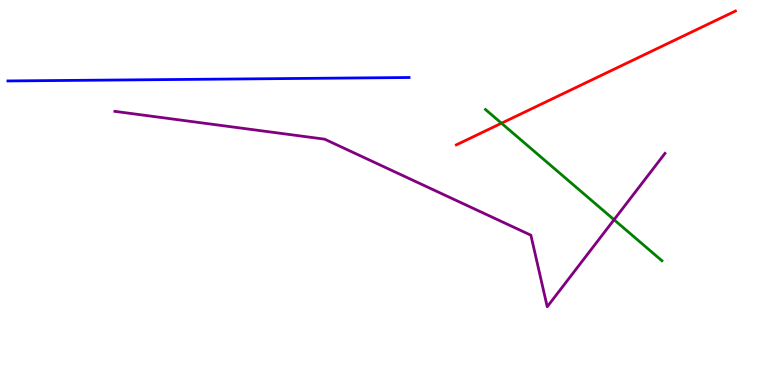[{'lines': ['blue', 'red'], 'intersections': []}, {'lines': ['green', 'red'], 'intersections': [{'x': 6.47, 'y': 6.8}]}, {'lines': ['purple', 'red'], 'intersections': []}, {'lines': ['blue', 'green'], 'intersections': []}, {'lines': ['blue', 'purple'], 'intersections': []}, {'lines': ['green', 'purple'], 'intersections': [{'x': 7.92, 'y': 4.29}]}]